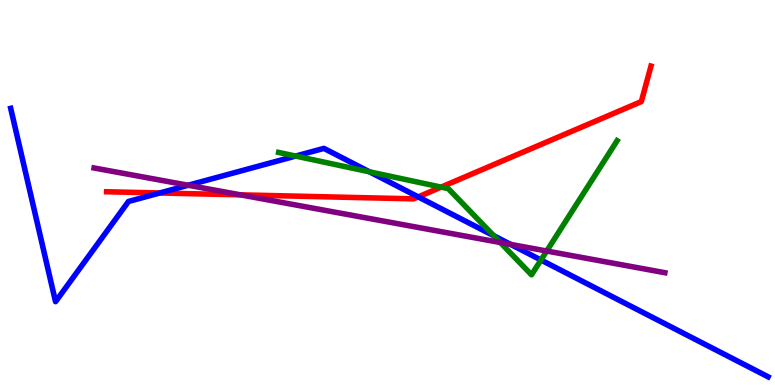[{'lines': ['blue', 'red'], 'intersections': [{'x': 2.06, 'y': 4.99}, {'x': 5.4, 'y': 4.89}]}, {'lines': ['green', 'red'], 'intersections': [{'x': 5.69, 'y': 5.14}]}, {'lines': ['purple', 'red'], 'intersections': [{'x': 3.1, 'y': 4.94}]}, {'lines': ['blue', 'green'], 'intersections': [{'x': 3.81, 'y': 5.95}, {'x': 4.77, 'y': 5.54}, {'x': 6.37, 'y': 3.88}, {'x': 6.98, 'y': 3.25}]}, {'lines': ['blue', 'purple'], 'intersections': [{'x': 2.43, 'y': 5.19}, {'x': 6.59, 'y': 3.65}]}, {'lines': ['green', 'purple'], 'intersections': [{'x': 6.46, 'y': 3.7}, {'x': 7.05, 'y': 3.48}]}]